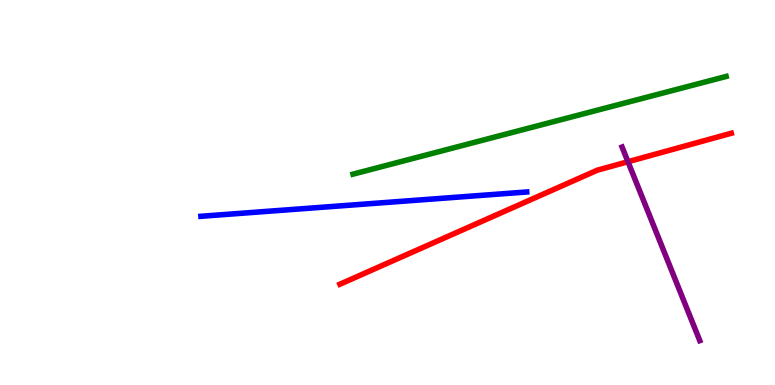[{'lines': ['blue', 'red'], 'intersections': []}, {'lines': ['green', 'red'], 'intersections': []}, {'lines': ['purple', 'red'], 'intersections': [{'x': 8.1, 'y': 5.8}]}, {'lines': ['blue', 'green'], 'intersections': []}, {'lines': ['blue', 'purple'], 'intersections': []}, {'lines': ['green', 'purple'], 'intersections': []}]